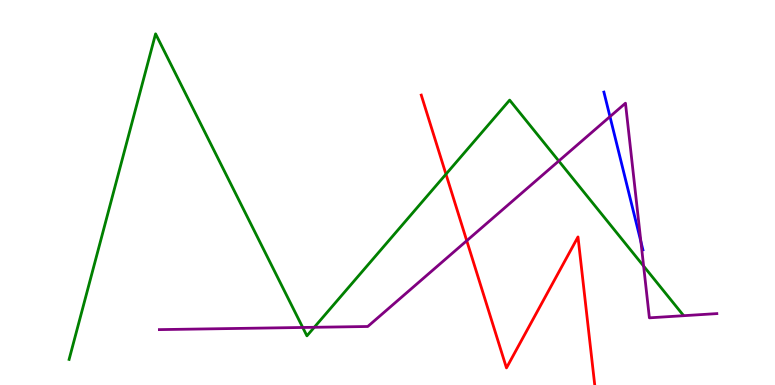[{'lines': ['blue', 'red'], 'intersections': []}, {'lines': ['green', 'red'], 'intersections': [{'x': 5.75, 'y': 5.48}]}, {'lines': ['purple', 'red'], 'intersections': [{'x': 6.02, 'y': 3.75}]}, {'lines': ['blue', 'green'], 'intersections': []}, {'lines': ['blue', 'purple'], 'intersections': [{'x': 7.87, 'y': 6.97}, {'x': 8.27, 'y': 3.72}]}, {'lines': ['green', 'purple'], 'intersections': [{'x': 3.91, 'y': 1.49}, {'x': 4.06, 'y': 1.5}, {'x': 7.21, 'y': 5.82}, {'x': 8.3, 'y': 3.09}]}]